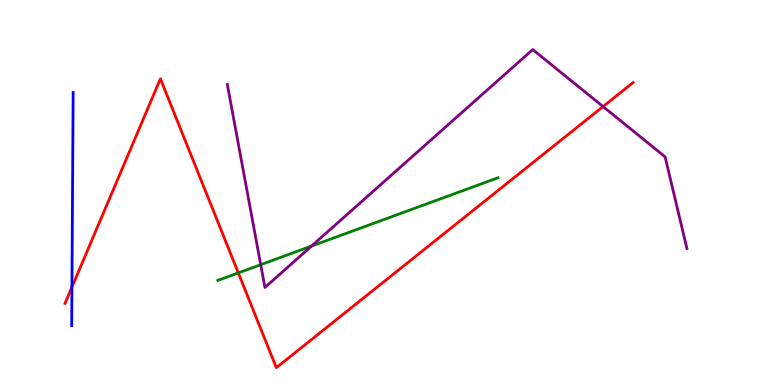[{'lines': ['blue', 'red'], 'intersections': [{'x': 0.928, 'y': 2.54}]}, {'lines': ['green', 'red'], 'intersections': [{'x': 3.08, 'y': 2.91}]}, {'lines': ['purple', 'red'], 'intersections': [{'x': 7.78, 'y': 7.23}]}, {'lines': ['blue', 'green'], 'intersections': []}, {'lines': ['blue', 'purple'], 'intersections': []}, {'lines': ['green', 'purple'], 'intersections': [{'x': 3.36, 'y': 3.12}, {'x': 4.02, 'y': 3.61}]}]